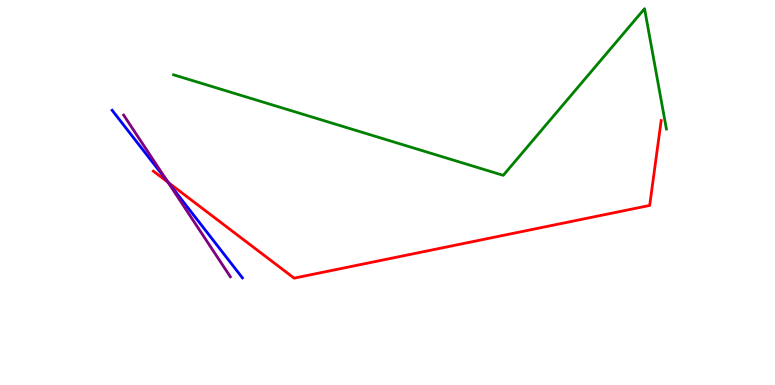[{'lines': ['blue', 'red'], 'intersections': [{'x': 2.17, 'y': 5.26}]}, {'lines': ['green', 'red'], 'intersections': []}, {'lines': ['purple', 'red'], 'intersections': [{'x': 2.17, 'y': 5.27}]}, {'lines': ['blue', 'green'], 'intersections': []}, {'lines': ['blue', 'purple'], 'intersections': [{'x': 2.16, 'y': 5.29}]}, {'lines': ['green', 'purple'], 'intersections': []}]